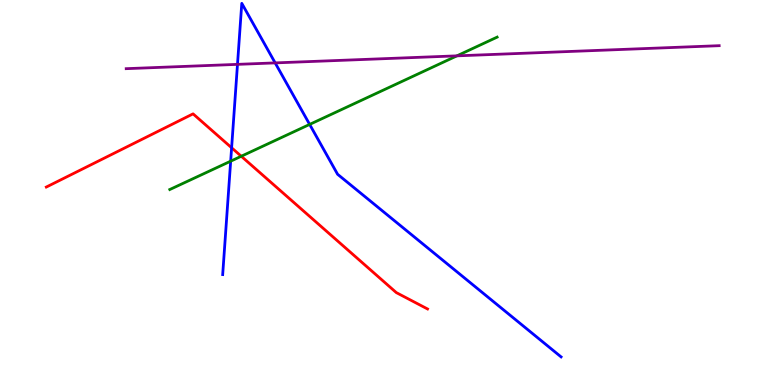[{'lines': ['blue', 'red'], 'intersections': [{'x': 2.99, 'y': 6.16}]}, {'lines': ['green', 'red'], 'intersections': [{'x': 3.11, 'y': 5.94}]}, {'lines': ['purple', 'red'], 'intersections': []}, {'lines': ['blue', 'green'], 'intersections': [{'x': 2.98, 'y': 5.81}, {'x': 4.0, 'y': 6.77}]}, {'lines': ['blue', 'purple'], 'intersections': [{'x': 3.06, 'y': 8.33}, {'x': 3.55, 'y': 8.37}]}, {'lines': ['green', 'purple'], 'intersections': [{'x': 5.9, 'y': 8.55}]}]